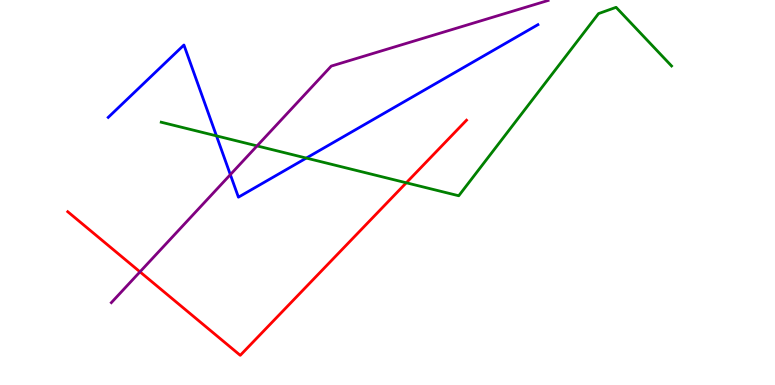[{'lines': ['blue', 'red'], 'intersections': []}, {'lines': ['green', 'red'], 'intersections': [{'x': 5.24, 'y': 5.25}]}, {'lines': ['purple', 'red'], 'intersections': [{'x': 1.81, 'y': 2.94}]}, {'lines': ['blue', 'green'], 'intersections': [{'x': 2.79, 'y': 6.47}, {'x': 3.95, 'y': 5.89}]}, {'lines': ['blue', 'purple'], 'intersections': [{'x': 2.97, 'y': 5.46}]}, {'lines': ['green', 'purple'], 'intersections': [{'x': 3.32, 'y': 6.21}]}]